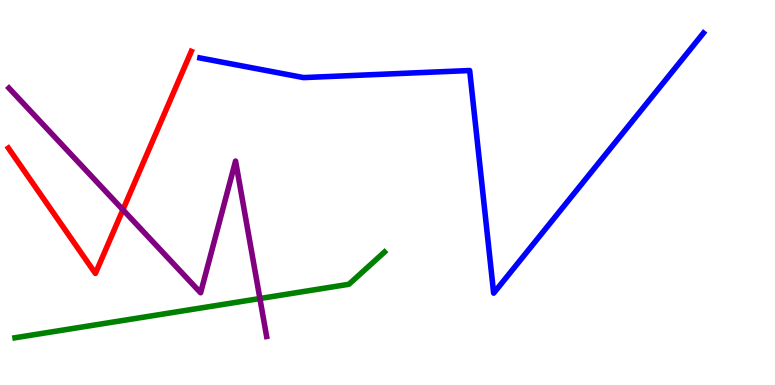[{'lines': ['blue', 'red'], 'intersections': []}, {'lines': ['green', 'red'], 'intersections': []}, {'lines': ['purple', 'red'], 'intersections': [{'x': 1.59, 'y': 4.55}]}, {'lines': ['blue', 'green'], 'intersections': []}, {'lines': ['blue', 'purple'], 'intersections': []}, {'lines': ['green', 'purple'], 'intersections': [{'x': 3.35, 'y': 2.25}]}]